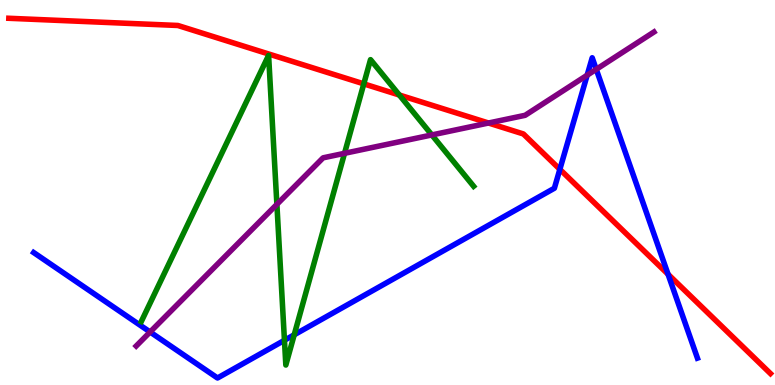[{'lines': ['blue', 'red'], 'intersections': [{'x': 7.22, 'y': 5.6}, {'x': 8.62, 'y': 2.88}]}, {'lines': ['green', 'red'], 'intersections': [{'x': 4.69, 'y': 7.82}, {'x': 5.15, 'y': 7.53}]}, {'lines': ['purple', 'red'], 'intersections': [{'x': 6.3, 'y': 6.8}]}, {'lines': ['blue', 'green'], 'intersections': [{'x': 3.67, 'y': 1.16}, {'x': 3.8, 'y': 1.3}]}, {'lines': ['blue', 'purple'], 'intersections': [{'x': 1.94, 'y': 1.38}, {'x': 7.58, 'y': 8.05}, {'x': 7.69, 'y': 8.2}]}, {'lines': ['green', 'purple'], 'intersections': [{'x': 3.57, 'y': 4.69}, {'x': 4.45, 'y': 6.02}, {'x': 5.57, 'y': 6.5}]}]